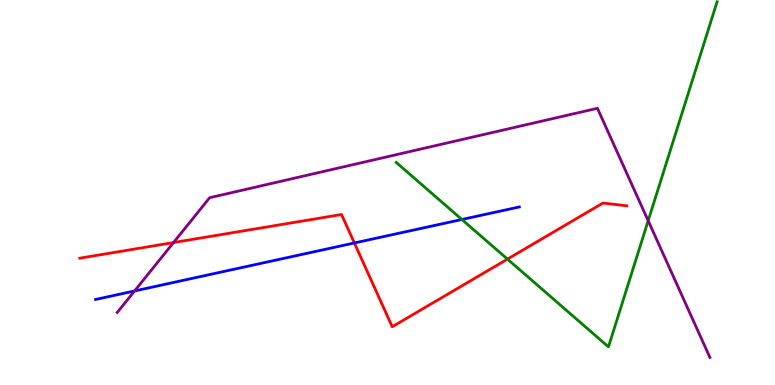[{'lines': ['blue', 'red'], 'intersections': [{'x': 4.57, 'y': 3.69}]}, {'lines': ['green', 'red'], 'intersections': [{'x': 6.55, 'y': 3.27}]}, {'lines': ['purple', 'red'], 'intersections': [{'x': 2.24, 'y': 3.7}]}, {'lines': ['blue', 'green'], 'intersections': [{'x': 5.96, 'y': 4.3}]}, {'lines': ['blue', 'purple'], 'intersections': [{'x': 1.74, 'y': 2.44}]}, {'lines': ['green', 'purple'], 'intersections': [{'x': 8.36, 'y': 4.27}]}]